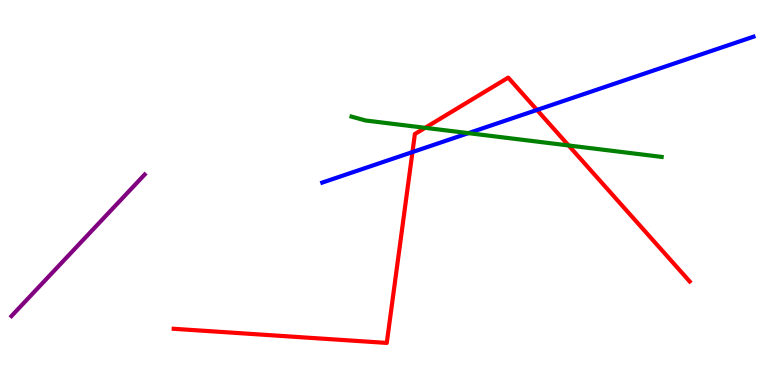[{'lines': ['blue', 'red'], 'intersections': [{'x': 5.32, 'y': 6.05}, {'x': 6.93, 'y': 7.14}]}, {'lines': ['green', 'red'], 'intersections': [{'x': 5.49, 'y': 6.68}, {'x': 7.34, 'y': 6.22}]}, {'lines': ['purple', 'red'], 'intersections': []}, {'lines': ['blue', 'green'], 'intersections': [{'x': 6.04, 'y': 6.54}]}, {'lines': ['blue', 'purple'], 'intersections': []}, {'lines': ['green', 'purple'], 'intersections': []}]